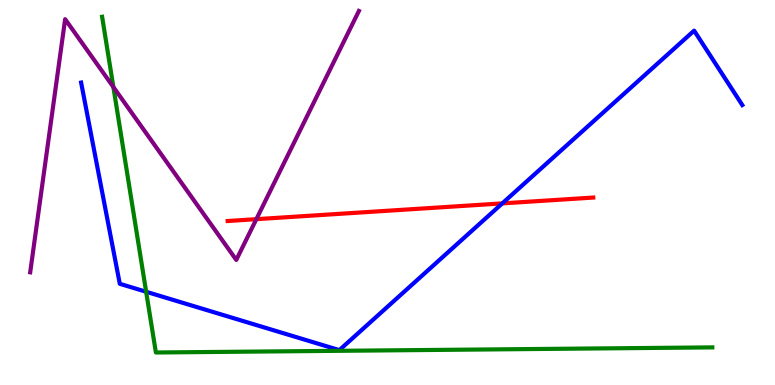[{'lines': ['blue', 'red'], 'intersections': [{'x': 6.48, 'y': 4.72}]}, {'lines': ['green', 'red'], 'intersections': []}, {'lines': ['purple', 'red'], 'intersections': [{'x': 3.31, 'y': 4.31}]}, {'lines': ['blue', 'green'], 'intersections': [{'x': 1.89, 'y': 2.42}]}, {'lines': ['blue', 'purple'], 'intersections': []}, {'lines': ['green', 'purple'], 'intersections': [{'x': 1.46, 'y': 7.74}]}]